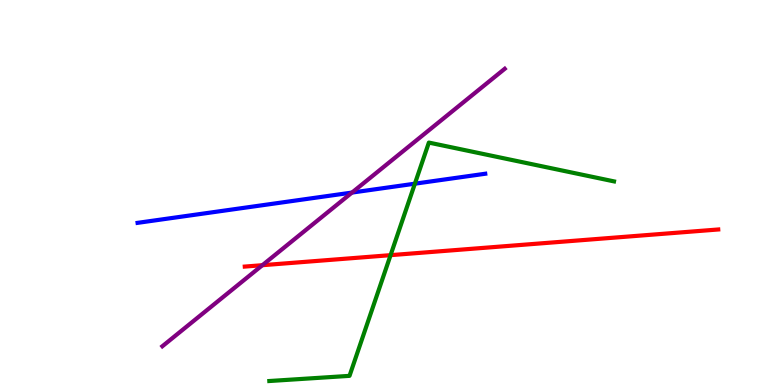[{'lines': ['blue', 'red'], 'intersections': []}, {'lines': ['green', 'red'], 'intersections': [{'x': 5.04, 'y': 3.37}]}, {'lines': ['purple', 'red'], 'intersections': [{'x': 3.39, 'y': 3.11}]}, {'lines': ['blue', 'green'], 'intersections': [{'x': 5.35, 'y': 5.23}]}, {'lines': ['blue', 'purple'], 'intersections': [{'x': 4.54, 'y': 5.0}]}, {'lines': ['green', 'purple'], 'intersections': []}]